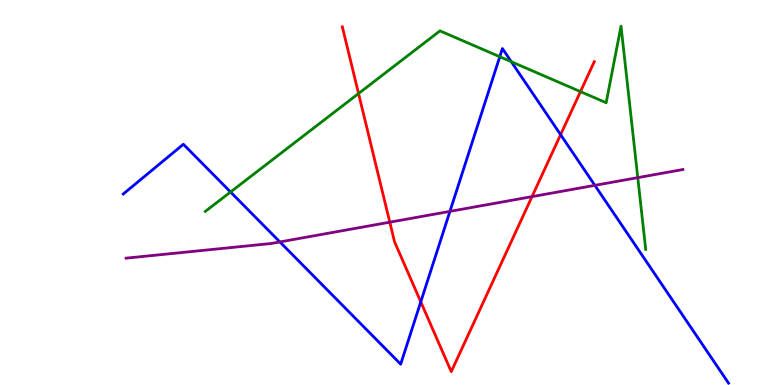[{'lines': ['blue', 'red'], 'intersections': [{'x': 5.43, 'y': 2.16}, {'x': 7.23, 'y': 6.5}]}, {'lines': ['green', 'red'], 'intersections': [{'x': 4.63, 'y': 7.57}, {'x': 7.49, 'y': 7.62}]}, {'lines': ['purple', 'red'], 'intersections': [{'x': 5.03, 'y': 4.23}, {'x': 6.86, 'y': 4.89}]}, {'lines': ['blue', 'green'], 'intersections': [{'x': 2.97, 'y': 5.01}, {'x': 6.45, 'y': 8.53}, {'x': 6.6, 'y': 8.4}]}, {'lines': ['blue', 'purple'], 'intersections': [{'x': 3.61, 'y': 3.72}, {'x': 5.81, 'y': 4.51}, {'x': 7.68, 'y': 5.19}]}, {'lines': ['green', 'purple'], 'intersections': [{'x': 8.23, 'y': 5.39}]}]